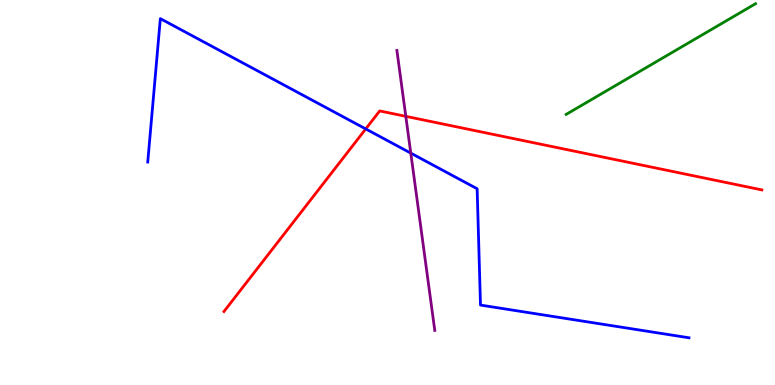[{'lines': ['blue', 'red'], 'intersections': [{'x': 4.72, 'y': 6.65}]}, {'lines': ['green', 'red'], 'intersections': []}, {'lines': ['purple', 'red'], 'intersections': [{'x': 5.24, 'y': 6.98}]}, {'lines': ['blue', 'green'], 'intersections': []}, {'lines': ['blue', 'purple'], 'intersections': [{'x': 5.3, 'y': 6.02}]}, {'lines': ['green', 'purple'], 'intersections': []}]